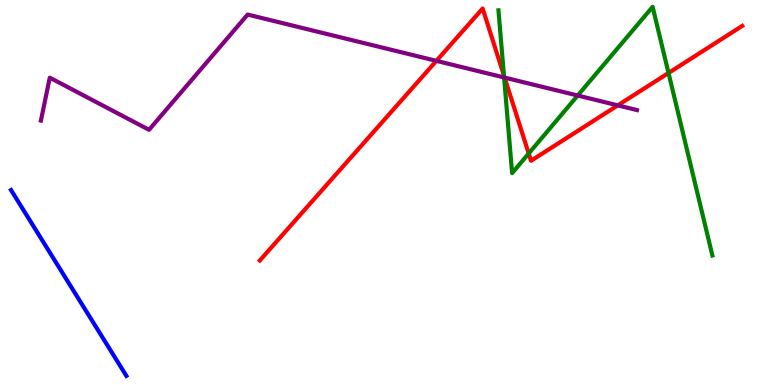[{'lines': ['blue', 'red'], 'intersections': []}, {'lines': ['green', 'red'], 'intersections': [{'x': 6.5, 'y': 8.04}, {'x': 6.82, 'y': 6.01}, {'x': 8.63, 'y': 8.1}]}, {'lines': ['purple', 'red'], 'intersections': [{'x': 5.63, 'y': 8.42}, {'x': 6.51, 'y': 7.98}, {'x': 7.97, 'y': 7.26}]}, {'lines': ['blue', 'green'], 'intersections': []}, {'lines': ['blue', 'purple'], 'intersections': []}, {'lines': ['green', 'purple'], 'intersections': [{'x': 6.5, 'y': 7.99}, {'x': 7.45, 'y': 7.52}]}]